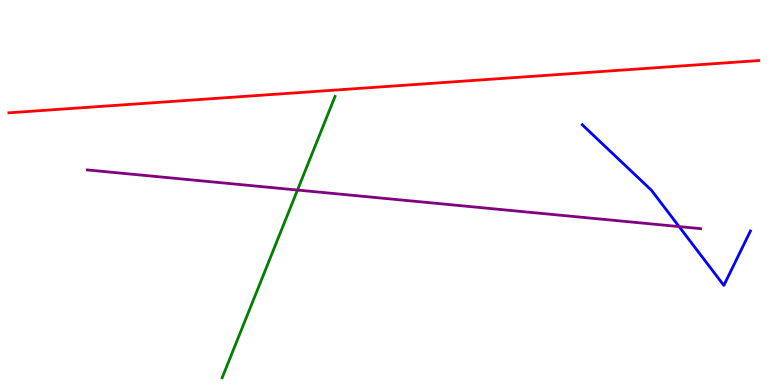[{'lines': ['blue', 'red'], 'intersections': []}, {'lines': ['green', 'red'], 'intersections': []}, {'lines': ['purple', 'red'], 'intersections': []}, {'lines': ['blue', 'green'], 'intersections': []}, {'lines': ['blue', 'purple'], 'intersections': [{'x': 8.76, 'y': 4.11}]}, {'lines': ['green', 'purple'], 'intersections': [{'x': 3.84, 'y': 5.06}]}]